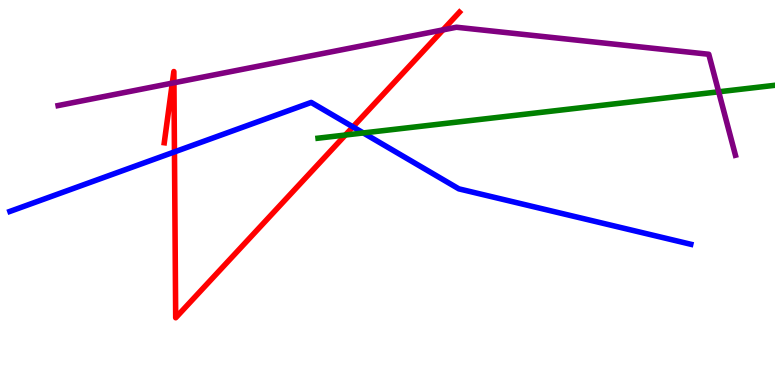[{'lines': ['blue', 'red'], 'intersections': [{'x': 2.25, 'y': 6.05}, {'x': 4.55, 'y': 6.7}]}, {'lines': ['green', 'red'], 'intersections': [{'x': 4.46, 'y': 6.49}]}, {'lines': ['purple', 'red'], 'intersections': [{'x': 2.22, 'y': 7.84}, {'x': 2.24, 'y': 7.85}, {'x': 5.72, 'y': 9.22}]}, {'lines': ['blue', 'green'], 'intersections': [{'x': 4.69, 'y': 6.55}]}, {'lines': ['blue', 'purple'], 'intersections': []}, {'lines': ['green', 'purple'], 'intersections': [{'x': 9.27, 'y': 7.62}]}]